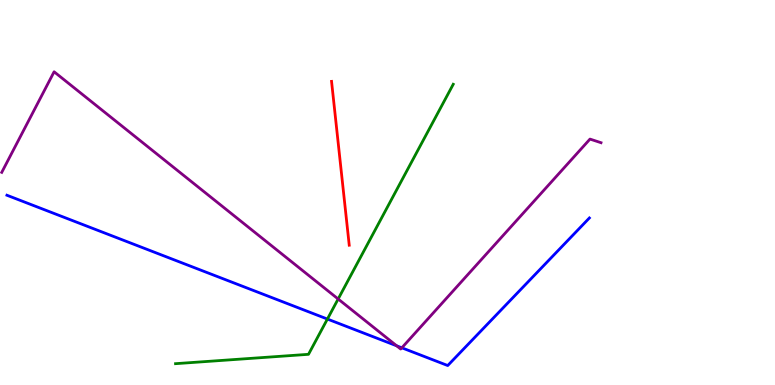[{'lines': ['blue', 'red'], 'intersections': []}, {'lines': ['green', 'red'], 'intersections': []}, {'lines': ['purple', 'red'], 'intersections': []}, {'lines': ['blue', 'green'], 'intersections': [{'x': 4.22, 'y': 1.71}]}, {'lines': ['blue', 'purple'], 'intersections': [{'x': 5.12, 'y': 1.02}, {'x': 5.18, 'y': 0.966}]}, {'lines': ['green', 'purple'], 'intersections': [{'x': 4.36, 'y': 2.23}]}]